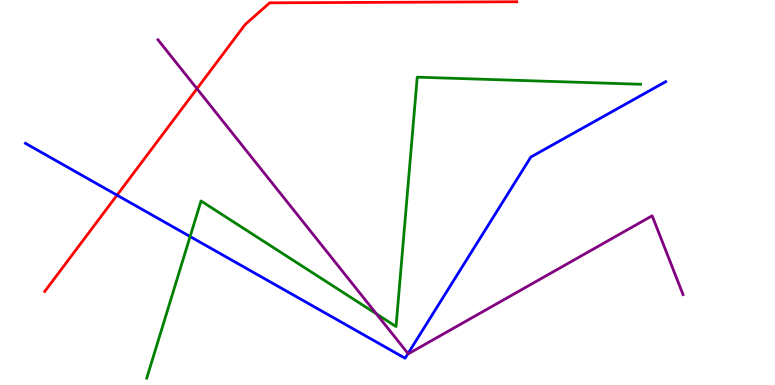[{'lines': ['blue', 'red'], 'intersections': [{'x': 1.51, 'y': 4.93}]}, {'lines': ['green', 'red'], 'intersections': []}, {'lines': ['purple', 'red'], 'intersections': [{'x': 2.54, 'y': 7.7}]}, {'lines': ['blue', 'green'], 'intersections': [{'x': 2.45, 'y': 3.86}]}, {'lines': ['blue', 'purple'], 'intersections': [{'x': 5.26, 'y': 0.817}]}, {'lines': ['green', 'purple'], 'intersections': [{'x': 4.86, 'y': 1.85}]}]